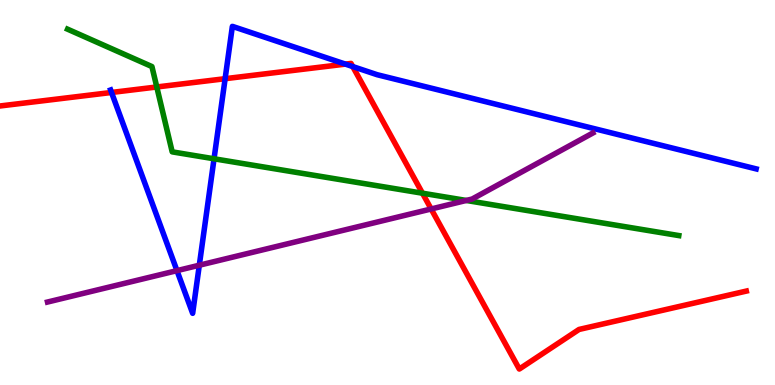[{'lines': ['blue', 'red'], 'intersections': [{'x': 1.44, 'y': 7.6}, {'x': 2.9, 'y': 7.96}, {'x': 4.46, 'y': 8.33}, {'x': 4.55, 'y': 8.27}]}, {'lines': ['green', 'red'], 'intersections': [{'x': 2.02, 'y': 7.74}, {'x': 5.45, 'y': 4.98}]}, {'lines': ['purple', 'red'], 'intersections': [{'x': 5.56, 'y': 4.57}]}, {'lines': ['blue', 'green'], 'intersections': [{'x': 2.76, 'y': 5.88}]}, {'lines': ['blue', 'purple'], 'intersections': [{'x': 2.28, 'y': 2.97}, {'x': 2.57, 'y': 3.11}]}, {'lines': ['green', 'purple'], 'intersections': [{'x': 6.02, 'y': 4.79}]}]